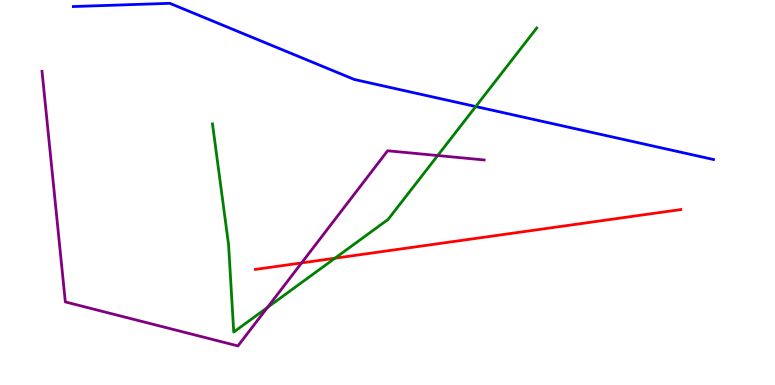[{'lines': ['blue', 'red'], 'intersections': []}, {'lines': ['green', 'red'], 'intersections': [{'x': 4.32, 'y': 3.29}]}, {'lines': ['purple', 'red'], 'intersections': [{'x': 3.89, 'y': 3.17}]}, {'lines': ['blue', 'green'], 'intersections': [{'x': 6.14, 'y': 7.23}]}, {'lines': ['blue', 'purple'], 'intersections': []}, {'lines': ['green', 'purple'], 'intersections': [{'x': 3.45, 'y': 2.01}, {'x': 5.65, 'y': 5.96}]}]